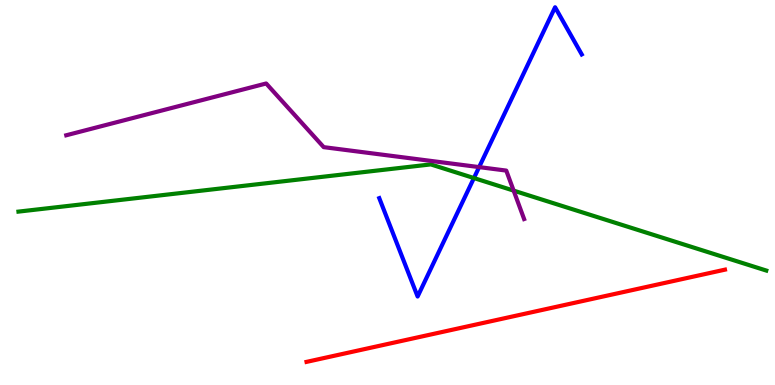[{'lines': ['blue', 'red'], 'intersections': []}, {'lines': ['green', 'red'], 'intersections': []}, {'lines': ['purple', 'red'], 'intersections': []}, {'lines': ['blue', 'green'], 'intersections': [{'x': 6.12, 'y': 5.38}]}, {'lines': ['blue', 'purple'], 'intersections': [{'x': 6.18, 'y': 5.66}]}, {'lines': ['green', 'purple'], 'intersections': [{'x': 6.63, 'y': 5.05}]}]